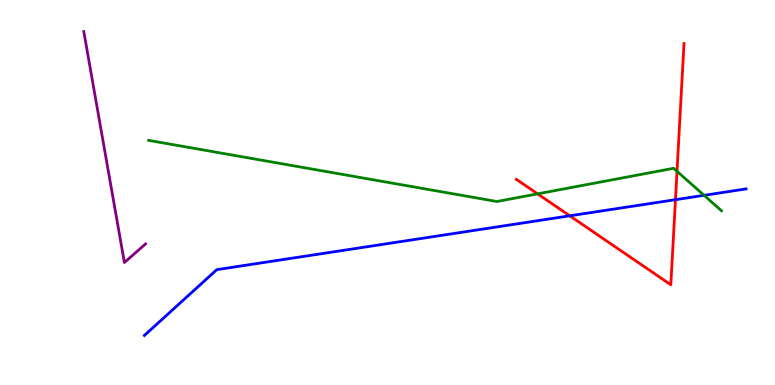[{'lines': ['blue', 'red'], 'intersections': [{'x': 7.35, 'y': 4.39}, {'x': 8.72, 'y': 4.81}]}, {'lines': ['green', 'red'], 'intersections': [{'x': 6.94, 'y': 4.97}, {'x': 8.74, 'y': 5.55}]}, {'lines': ['purple', 'red'], 'intersections': []}, {'lines': ['blue', 'green'], 'intersections': [{'x': 9.08, 'y': 4.93}]}, {'lines': ['blue', 'purple'], 'intersections': []}, {'lines': ['green', 'purple'], 'intersections': []}]